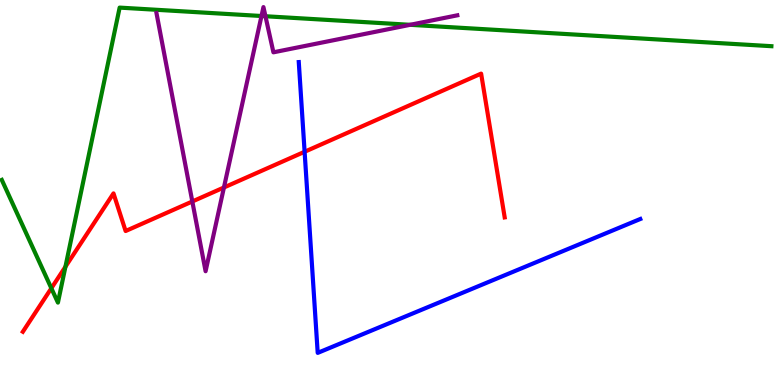[{'lines': ['blue', 'red'], 'intersections': [{'x': 3.93, 'y': 6.06}]}, {'lines': ['green', 'red'], 'intersections': [{'x': 0.663, 'y': 2.51}, {'x': 0.844, 'y': 3.07}]}, {'lines': ['purple', 'red'], 'intersections': [{'x': 2.48, 'y': 4.77}, {'x': 2.89, 'y': 5.13}]}, {'lines': ['blue', 'green'], 'intersections': []}, {'lines': ['blue', 'purple'], 'intersections': []}, {'lines': ['green', 'purple'], 'intersections': [{'x': 3.37, 'y': 9.58}, {'x': 3.43, 'y': 9.58}, {'x': 5.29, 'y': 9.36}]}]